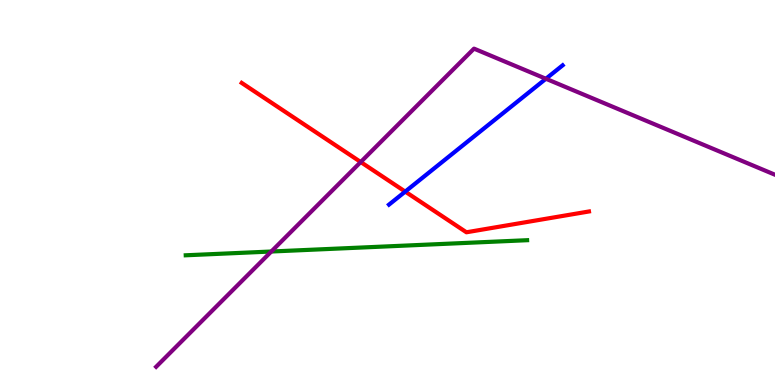[{'lines': ['blue', 'red'], 'intersections': [{'x': 5.23, 'y': 5.02}]}, {'lines': ['green', 'red'], 'intersections': []}, {'lines': ['purple', 'red'], 'intersections': [{'x': 4.65, 'y': 5.79}]}, {'lines': ['blue', 'green'], 'intersections': []}, {'lines': ['blue', 'purple'], 'intersections': [{'x': 7.04, 'y': 7.95}]}, {'lines': ['green', 'purple'], 'intersections': [{'x': 3.5, 'y': 3.47}]}]